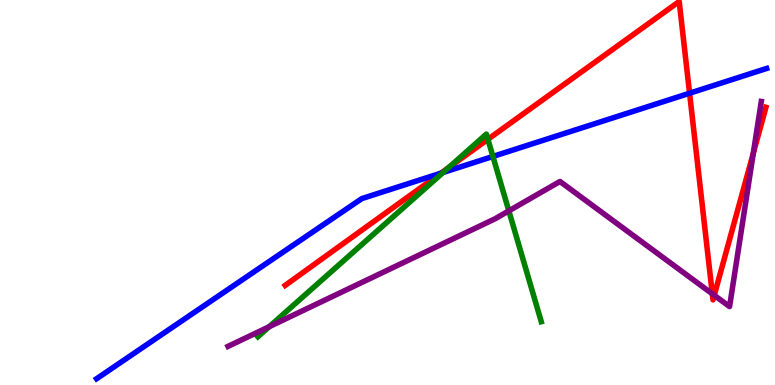[{'lines': ['blue', 'red'], 'intersections': [{'x': 5.69, 'y': 5.5}, {'x': 8.9, 'y': 7.58}]}, {'lines': ['green', 'red'], 'intersections': [{'x': 5.79, 'y': 5.64}, {'x': 6.3, 'y': 6.38}]}, {'lines': ['purple', 'red'], 'intersections': [{'x': 9.19, 'y': 2.37}, {'x': 9.22, 'y': 2.33}, {'x': 9.72, 'y': 6.02}]}, {'lines': ['blue', 'green'], 'intersections': [{'x': 5.72, 'y': 5.52}, {'x': 6.36, 'y': 5.94}]}, {'lines': ['blue', 'purple'], 'intersections': []}, {'lines': ['green', 'purple'], 'intersections': [{'x': 3.47, 'y': 1.51}, {'x': 6.57, 'y': 4.52}]}]